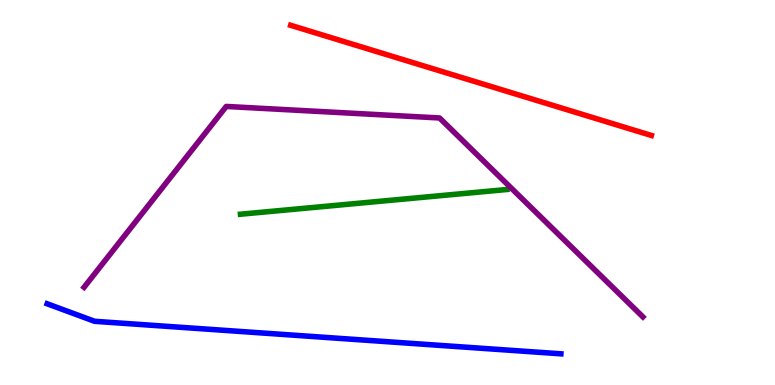[{'lines': ['blue', 'red'], 'intersections': []}, {'lines': ['green', 'red'], 'intersections': []}, {'lines': ['purple', 'red'], 'intersections': []}, {'lines': ['blue', 'green'], 'intersections': []}, {'lines': ['blue', 'purple'], 'intersections': []}, {'lines': ['green', 'purple'], 'intersections': []}]